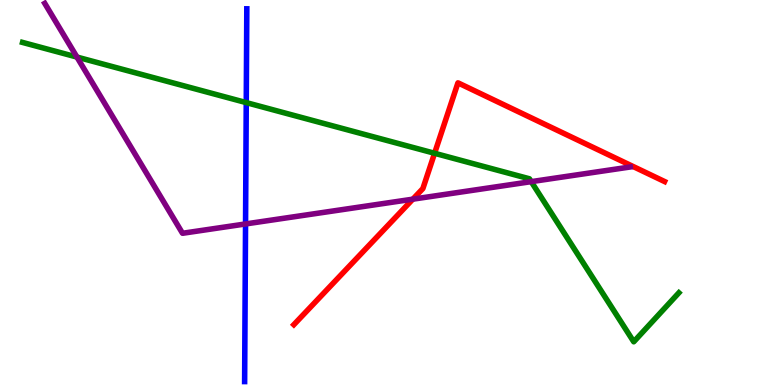[{'lines': ['blue', 'red'], 'intersections': []}, {'lines': ['green', 'red'], 'intersections': [{'x': 5.61, 'y': 6.02}]}, {'lines': ['purple', 'red'], 'intersections': [{'x': 5.33, 'y': 4.83}]}, {'lines': ['blue', 'green'], 'intersections': [{'x': 3.18, 'y': 7.33}]}, {'lines': ['blue', 'purple'], 'intersections': [{'x': 3.17, 'y': 4.18}]}, {'lines': ['green', 'purple'], 'intersections': [{'x': 0.993, 'y': 8.52}, {'x': 6.85, 'y': 5.28}]}]